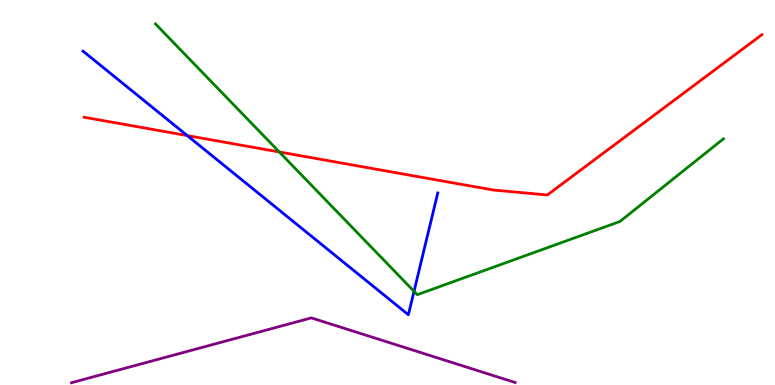[{'lines': ['blue', 'red'], 'intersections': [{'x': 2.42, 'y': 6.48}]}, {'lines': ['green', 'red'], 'intersections': [{'x': 3.6, 'y': 6.05}]}, {'lines': ['purple', 'red'], 'intersections': []}, {'lines': ['blue', 'green'], 'intersections': [{'x': 5.34, 'y': 2.43}]}, {'lines': ['blue', 'purple'], 'intersections': []}, {'lines': ['green', 'purple'], 'intersections': []}]